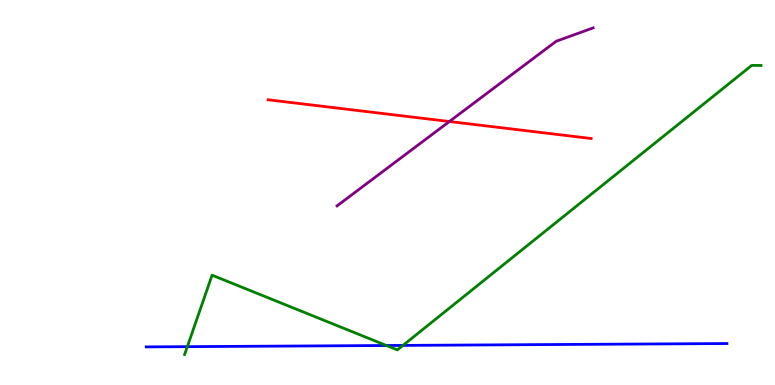[{'lines': ['blue', 'red'], 'intersections': []}, {'lines': ['green', 'red'], 'intersections': []}, {'lines': ['purple', 'red'], 'intersections': [{'x': 5.8, 'y': 6.84}]}, {'lines': ['blue', 'green'], 'intersections': [{'x': 2.42, 'y': 0.996}, {'x': 4.99, 'y': 1.03}, {'x': 5.2, 'y': 1.03}]}, {'lines': ['blue', 'purple'], 'intersections': []}, {'lines': ['green', 'purple'], 'intersections': []}]